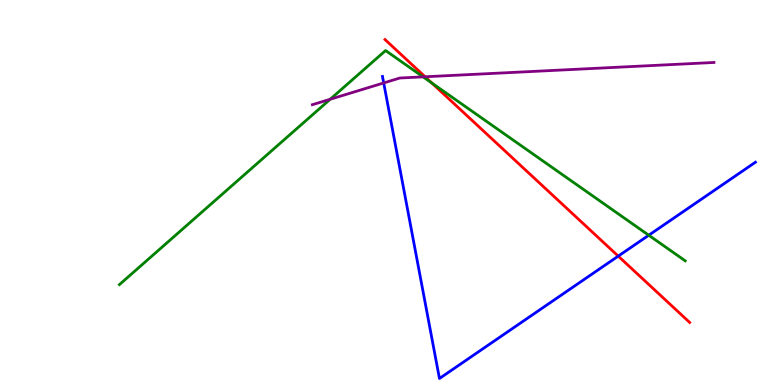[{'lines': ['blue', 'red'], 'intersections': [{'x': 7.98, 'y': 3.35}]}, {'lines': ['green', 'red'], 'intersections': [{'x': 5.57, 'y': 7.85}]}, {'lines': ['purple', 'red'], 'intersections': [{'x': 5.48, 'y': 8.01}]}, {'lines': ['blue', 'green'], 'intersections': [{'x': 8.37, 'y': 3.89}]}, {'lines': ['blue', 'purple'], 'intersections': [{'x': 4.95, 'y': 7.85}]}, {'lines': ['green', 'purple'], 'intersections': [{'x': 4.26, 'y': 7.42}, {'x': 5.46, 'y': 8.0}]}]